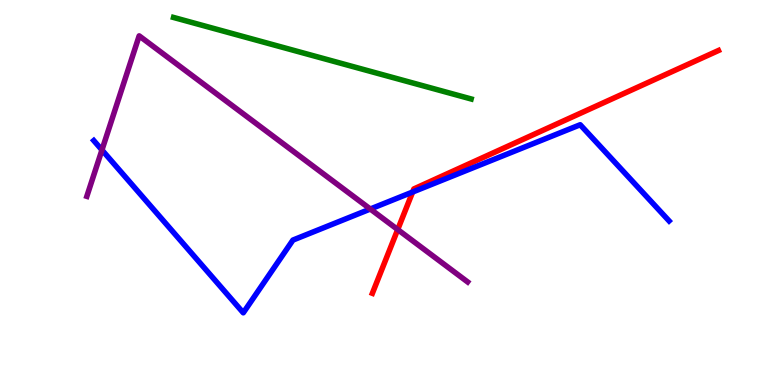[{'lines': ['blue', 'red'], 'intersections': [{'x': 5.32, 'y': 5.01}]}, {'lines': ['green', 'red'], 'intersections': []}, {'lines': ['purple', 'red'], 'intersections': [{'x': 5.13, 'y': 4.04}]}, {'lines': ['blue', 'green'], 'intersections': []}, {'lines': ['blue', 'purple'], 'intersections': [{'x': 1.32, 'y': 6.1}, {'x': 4.78, 'y': 4.57}]}, {'lines': ['green', 'purple'], 'intersections': []}]